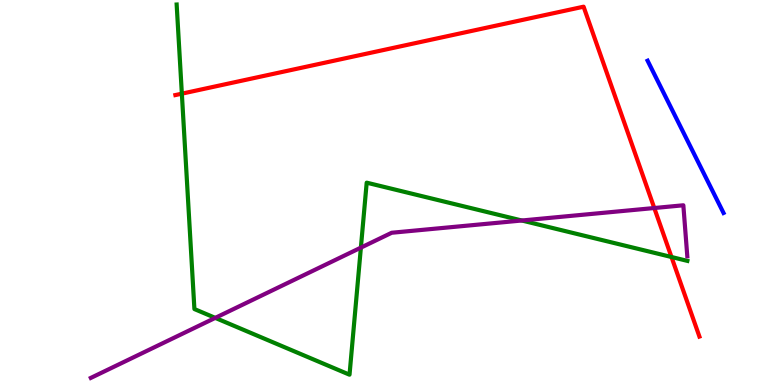[{'lines': ['blue', 'red'], 'intersections': []}, {'lines': ['green', 'red'], 'intersections': [{'x': 2.35, 'y': 7.57}, {'x': 8.66, 'y': 3.32}]}, {'lines': ['purple', 'red'], 'intersections': [{'x': 8.44, 'y': 4.6}]}, {'lines': ['blue', 'green'], 'intersections': []}, {'lines': ['blue', 'purple'], 'intersections': []}, {'lines': ['green', 'purple'], 'intersections': [{'x': 2.78, 'y': 1.74}, {'x': 4.66, 'y': 3.57}, {'x': 6.73, 'y': 4.27}]}]